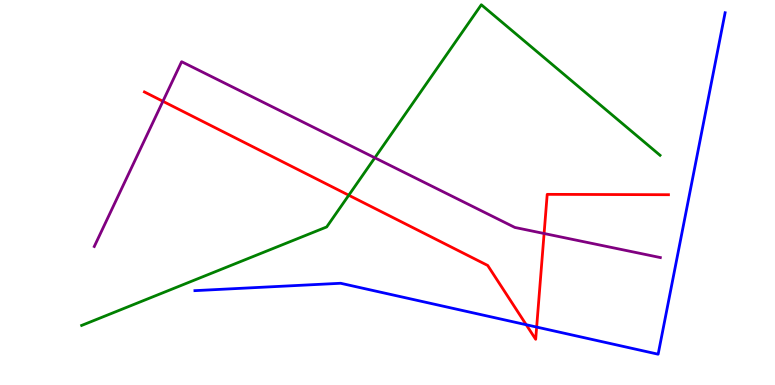[{'lines': ['blue', 'red'], 'intersections': [{'x': 6.79, 'y': 1.57}, {'x': 6.92, 'y': 1.5}]}, {'lines': ['green', 'red'], 'intersections': [{'x': 4.5, 'y': 4.93}]}, {'lines': ['purple', 'red'], 'intersections': [{'x': 2.1, 'y': 7.37}, {'x': 7.02, 'y': 3.94}]}, {'lines': ['blue', 'green'], 'intersections': []}, {'lines': ['blue', 'purple'], 'intersections': []}, {'lines': ['green', 'purple'], 'intersections': [{'x': 4.84, 'y': 5.9}]}]